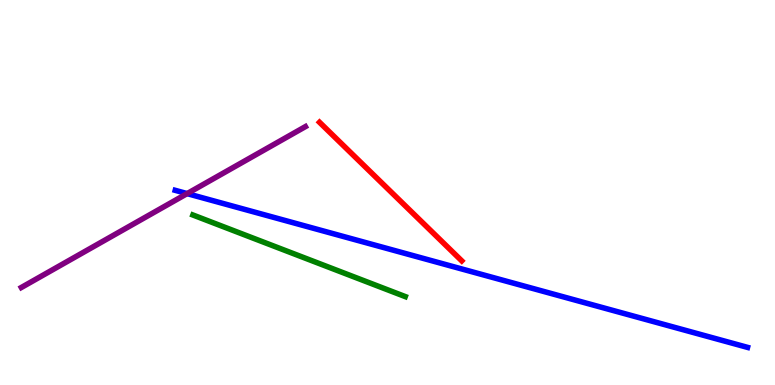[{'lines': ['blue', 'red'], 'intersections': []}, {'lines': ['green', 'red'], 'intersections': []}, {'lines': ['purple', 'red'], 'intersections': []}, {'lines': ['blue', 'green'], 'intersections': []}, {'lines': ['blue', 'purple'], 'intersections': [{'x': 2.41, 'y': 4.97}]}, {'lines': ['green', 'purple'], 'intersections': []}]